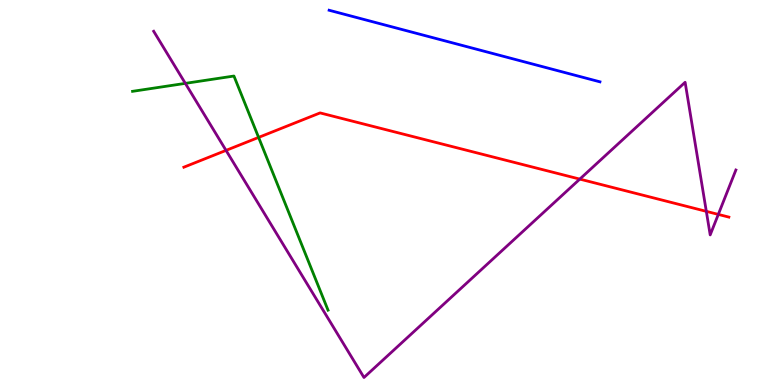[{'lines': ['blue', 'red'], 'intersections': []}, {'lines': ['green', 'red'], 'intersections': [{'x': 3.34, 'y': 6.43}]}, {'lines': ['purple', 'red'], 'intersections': [{'x': 2.92, 'y': 6.09}, {'x': 7.48, 'y': 5.35}, {'x': 9.11, 'y': 4.51}, {'x': 9.27, 'y': 4.43}]}, {'lines': ['blue', 'green'], 'intersections': []}, {'lines': ['blue', 'purple'], 'intersections': []}, {'lines': ['green', 'purple'], 'intersections': [{'x': 2.39, 'y': 7.83}]}]